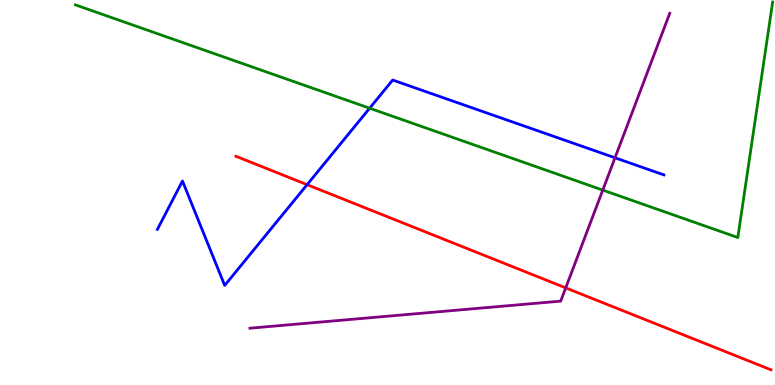[{'lines': ['blue', 'red'], 'intersections': [{'x': 3.96, 'y': 5.2}]}, {'lines': ['green', 'red'], 'intersections': []}, {'lines': ['purple', 'red'], 'intersections': [{'x': 7.3, 'y': 2.52}]}, {'lines': ['blue', 'green'], 'intersections': [{'x': 4.77, 'y': 7.19}]}, {'lines': ['blue', 'purple'], 'intersections': [{'x': 7.94, 'y': 5.9}]}, {'lines': ['green', 'purple'], 'intersections': [{'x': 7.78, 'y': 5.06}]}]